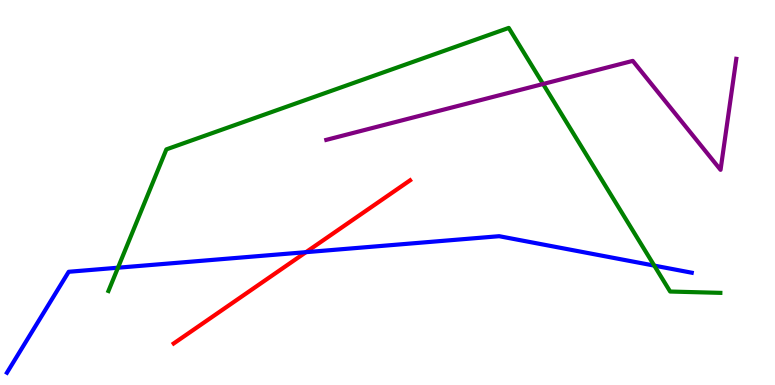[{'lines': ['blue', 'red'], 'intersections': [{'x': 3.95, 'y': 3.45}]}, {'lines': ['green', 'red'], 'intersections': []}, {'lines': ['purple', 'red'], 'intersections': []}, {'lines': ['blue', 'green'], 'intersections': [{'x': 1.52, 'y': 3.05}, {'x': 8.44, 'y': 3.1}]}, {'lines': ['blue', 'purple'], 'intersections': []}, {'lines': ['green', 'purple'], 'intersections': [{'x': 7.01, 'y': 7.82}]}]